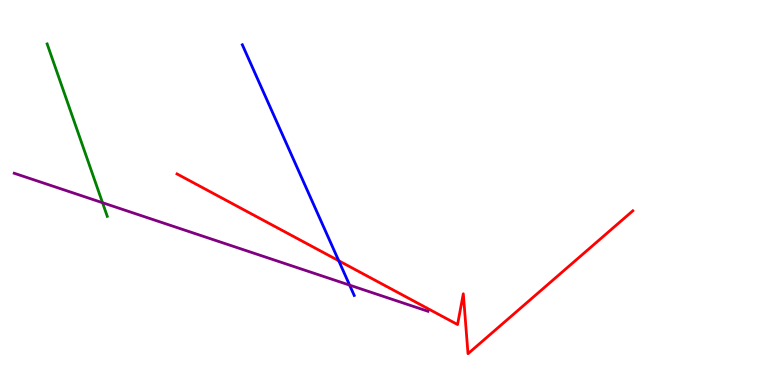[{'lines': ['blue', 'red'], 'intersections': [{'x': 4.37, 'y': 3.23}]}, {'lines': ['green', 'red'], 'intersections': []}, {'lines': ['purple', 'red'], 'intersections': []}, {'lines': ['blue', 'green'], 'intersections': []}, {'lines': ['blue', 'purple'], 'intersections': [{'x': 4.51, 'y': 2.59}]}, {'lines': ['green', 'purple'], 'intersections': [{'x': 1.32, 'y': 4.73}]}]